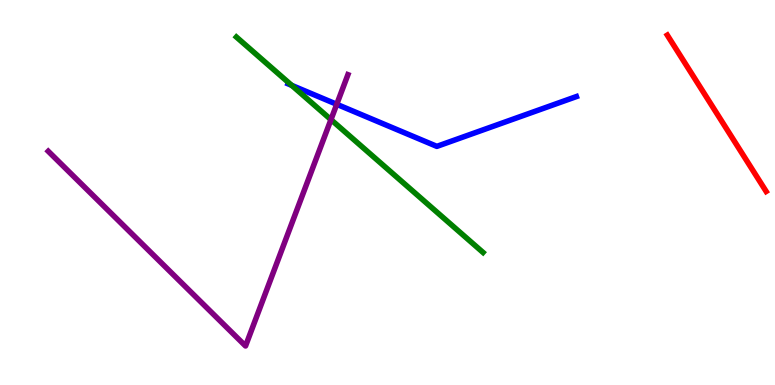[{'lines': ['blue', 'red'], 'intersections': []}, {'lines': ['green', 'red'], 'intersections': []}, {'lines': ['purple', 'red'], 'intersections': []}, {'lines': ['blue', 'green'], 'intersections': [{'x': 3.76, 'y': 7.78}]}, {'lines': ['blue', 'purple'], 'intersections': [{'x': 4.35, 'y': 7.29}]}, {'lines': ['green', 'purple'], 'intersections': [{'x': 4.27, 'y': 6.89}]}]